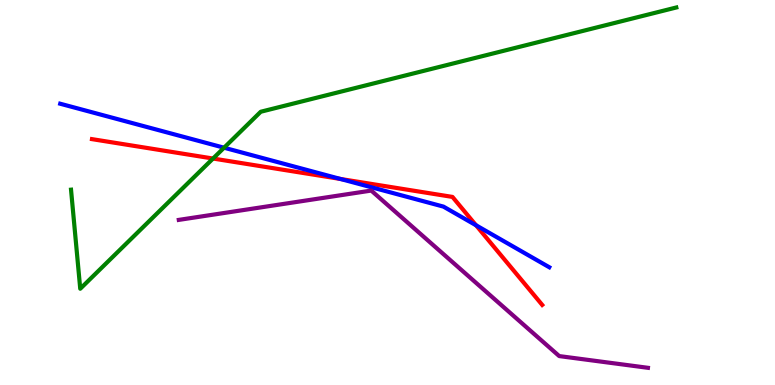[{'lines': ['blue', 'red'], 'intersections': [{'x': 4.39, 'y': 5.35}, {'x': 6.14, 'y': 4.15}]}, {'lines': ['green', 'red'], 'intersections': [{'x': 2.75, 'y': 5.88}]}, {'lines': ['purple', 'red'], 'intersections': []}, {'lines': ['blue', 'green'], 'intersections': [{'x': 2.89, 'y': 6.16}]}, {'lines': ['blue', 'purple'], 'intersections': []}, {'lines': ['green', 'purple'], 'intersections': []}]